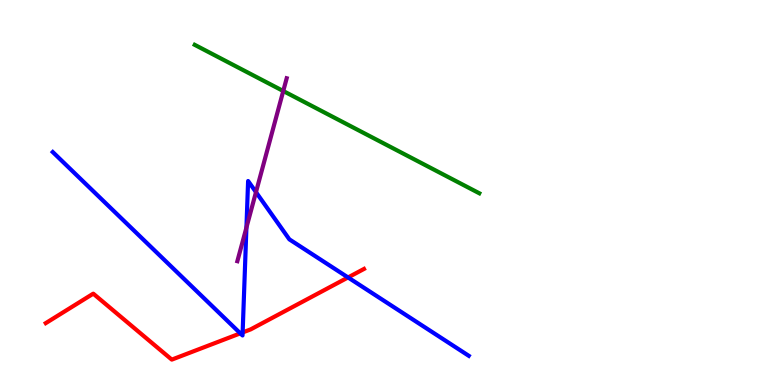[{'lines': ['blue', 'red'], 'intersections': [{'x': 3.1, 'y': 1.34}, {'x': 3.13, 'y': 1.36}, {'x': 4.49, 'y': 2.79}]}, {'lines': ['green', 'red'], 'intersections': []}, {'lines': ['purple', 'red'], 'intersections': []}, {'lines': ['blue', 'green'], 'intersections': []}, {'lines': ['blue', 'purple'], 'intersections': [{'x': 3.18, 'y': 4.09}, {'x': 3.3, 'y': 5.01}]}, {'lines': ['green', 'purple'], 'intersections': [{'x': 3.65, 'y': 7.64}]}]